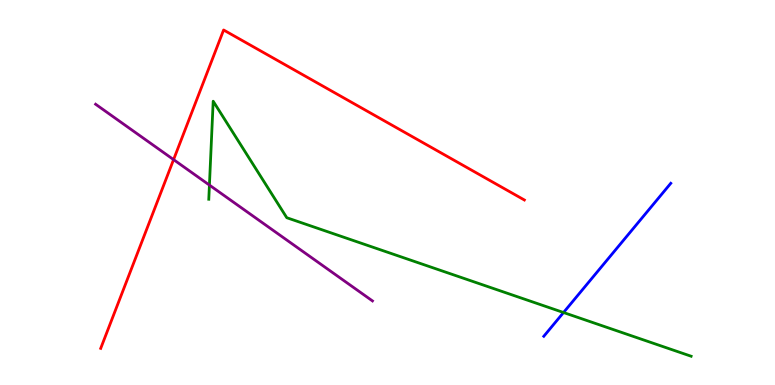[{'lines': ['blue', 'red'], 'intersections': []}, {'lines': ['green', 'red'], 'intersections': []}, {'lines': ['purple', 'red'], 'intersections': [{'x': 2.24, 'y': 5.85}]}, {'lines': ['blue', 'green'], 'intersections': [{'x': 7.27, 'y': 1.88}]}, {'lines': ['blue', 'purple'], 'intersections': []}, {'lines': ['green', 'purple'], 'intersections': [{'x': 2.7, 'y': 5.19}]}]